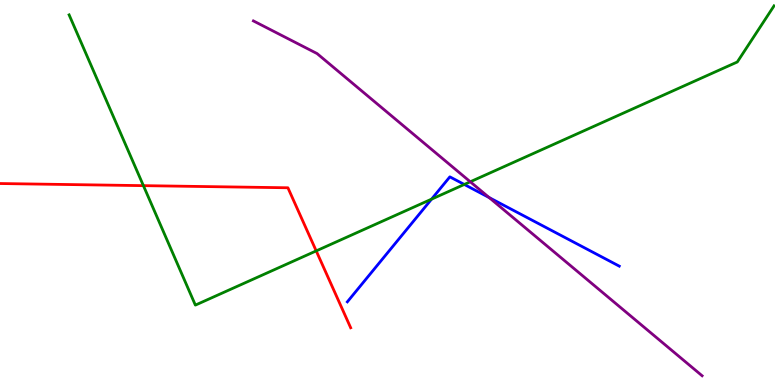[{'lines': ['blue', 'red'], 'intersections': []}, {'lines': ['green', 'red'], 'intersections': [{'x': 1.85, 'y': 5.18}, {'x': 4.08, 'y': 3.48}]}, {'lines': ['purple', 'red'], 'intersections': []}, {'lines': ['blue', 'green'], 'intersections': [{'x': 5.57, 'y': 4.83}, {'x': 5.99, 'y': 5.21}]}, {'lines': ['blue', 'purple'], 'intersections': [{'x': 6.31, 'y': 4.87}]}, {'lines': ['green', 'purple'], 'intersections': [{'x': 6.07, 'y': 5.28}]}]